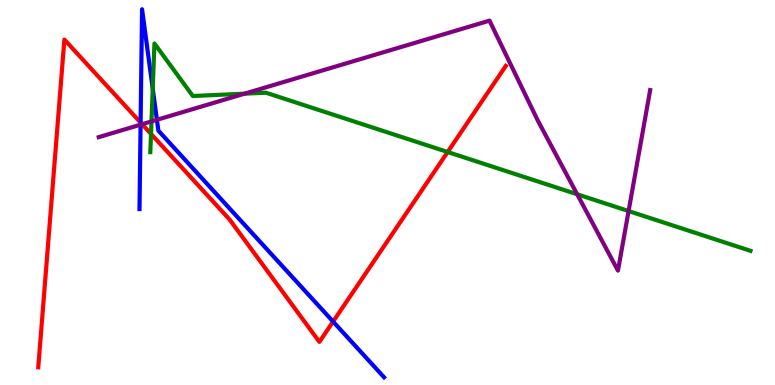[{'lines': ['blue', 'red'], 'intersections': [{'x': 1.81, 'y': 6.82}, {'x': 4.3, 'y': 1.65}]}, {'lines': ['green', 'red'], 'intersections': [{'x': 1.95, 'y': 6.52}, {'x': 5.78, 'y': 6.05}]}, {'lines': ['purple', 'red'], 'intersections': [{'x': 1.83, 'y': 6.77}]}, {'lines': ['blue', 'green'], 'intersections': [{'x': 1.97, 'y': 7.7}]}, {'lines': ['blue', 'purple'], 'intersections': [{'x': 1.81, 'y': 6.76}, {'x': 2.02, 'y': 6.89}]}, {'lines': ['green', 'purple'], 'intersections': [{'x': 1.95, 'y': 6.85}, {'x': 3.16, 'y': 7.57}, {'x': 7.45, 'y': 4.95}, {'x': 8.11, 'y': 4.52}]}]